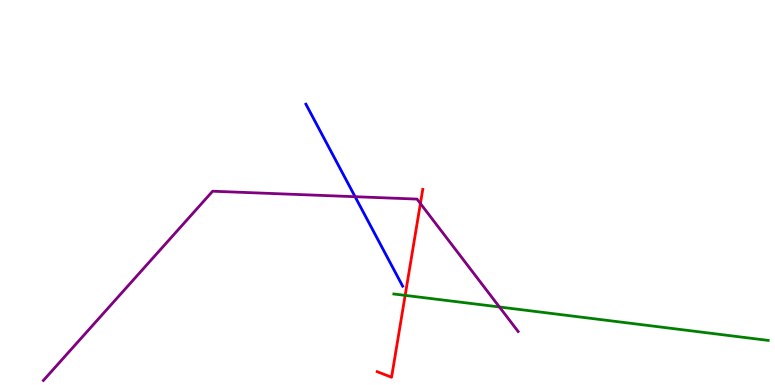[{'lines': ['blue', 'red'], 'intersections': []}, {'lines': ['green', 'red'], 'intersections': [{'x': 5.23, 'y': 2.33}]}, {'lines': ['purple', 'red'], 'intersections': [{'x': 5.42, 'y': 4.71}]}, {'lines': ['blue', 'green'], 'intersections': []}, {'lines': ['blue', 'purple'], 'intersections': [{'x': 4.58, 'y': 4.89}]}, {'lines': ['green', 'purple'], 'intersections': [{'x': 6.44, 'y': 2.03}]}]